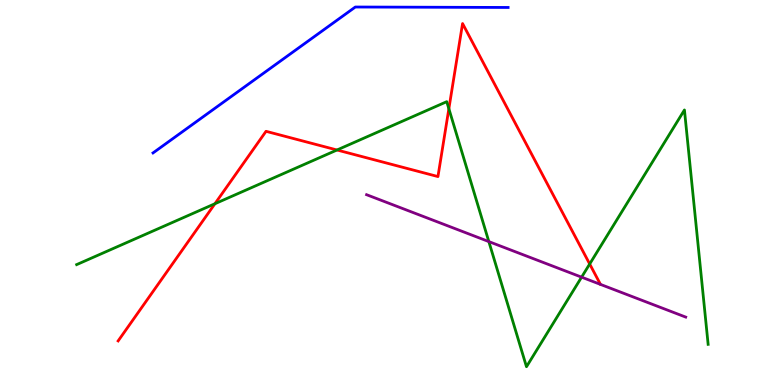[{'lines': ['blue', 'red'], 'intersections': []}, {'lines': ['green', 'red'], 'intersections': [{'x': 2.77, 'y': 4.71}, {'x': 4.35, 'y': 6.1}, {'x': 5.79, 'y': 7.18}, {'x': 7.61, 'y': 3.14}]}, {'lines': ['purple', 'red'], 'intersections': []}, {'lines': ['blue', 'green'], 'intersections': []}, {'lines': ['blue', 'purple'], 'intersections': []}, {'lines': ['green', 'purple'], 'intersections': [{'x': 6.31, 'y': 3.73}, {'x': 7.5, 'y': 2.8}]}]